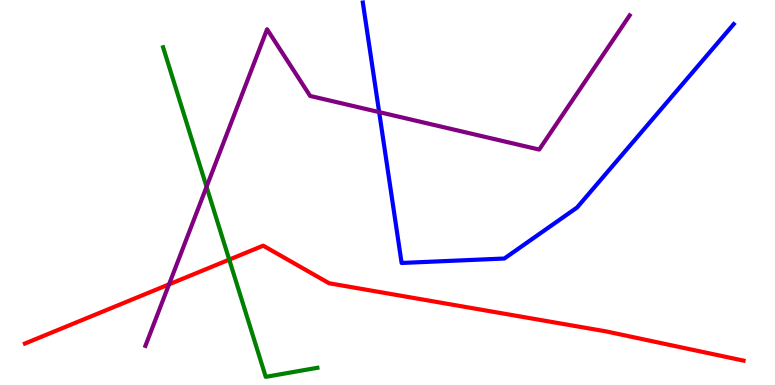[{'lines': ['blue', 'red'], 'intersections': []}, {'lines': ['green', 'red'], 'intersections': [{'x': 2.96, 'y': 3.26}]}, {'lines': ['purple', 'red'], 'intersections': [{'x': 2.18, 'y': 2.61}]}, {'lines': ['blue', 'green'], 'intersections': []}, {'lines': ['blue', 'purple'], 'intersections': [{'x': 4.89, 'y': 7.09}]}, {'lines': ['green', 'purple'], 'intersections': [{'x': 2.67, 'y': 5.15}]}]